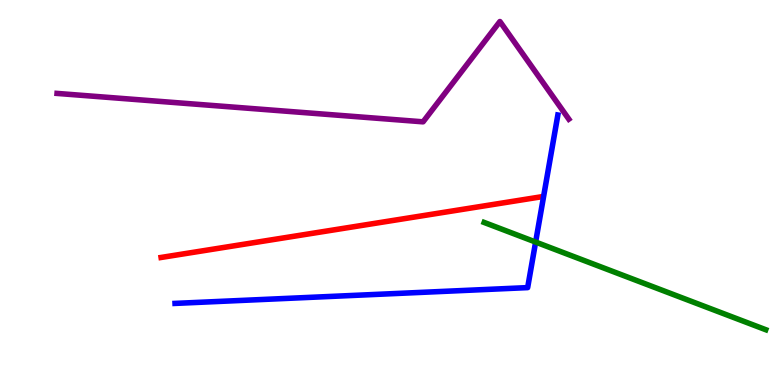[{'lines': ['blue', 'red'], 'intersections': []}, {'lines': ['green', 'red'], 'intersections': []}, {'lines': ['purple', 'red'], 'intersections': []}, {'lines': ['blue', 'green'], 'intersections': [{'x': 6.91, 'y': 3.71}]}, {'lines': ['blue', 'purple'], 'intersections': []}, {'lines': ['green', 'purple'], 'intersections': []}]